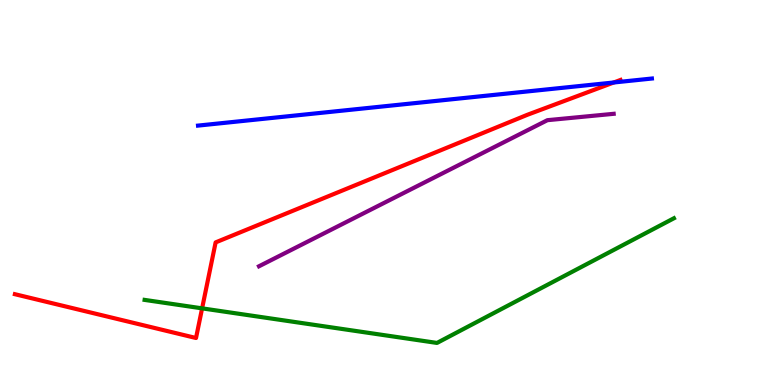[{'lines': ['blue', 'red'], 'intersections': [{'x': 7.92, 'y': 7.86}]}, {'lines': ['green', 'red'], 'intersections': [{'x': 2.61, 'y': 1.99}]}, {'lines': ['purple', 'red'], 'intersections': []}, {'lines': ['blue', 'green'], 'intersections': []}, {'lines': ['blue', 'purple'], 'intersections': []}, {'lines': ['green', 'purple'], 'intersections': []}]